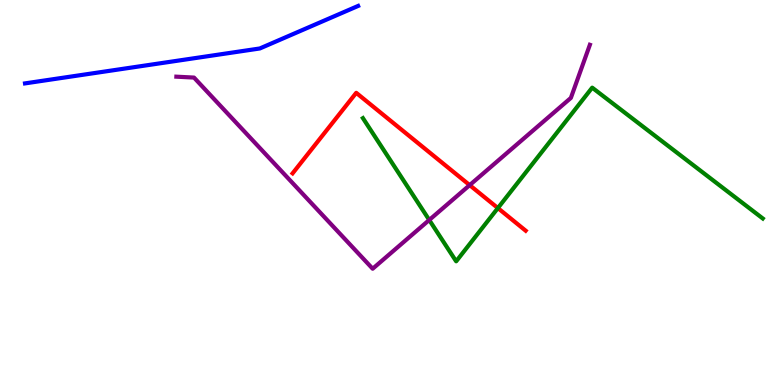[{'lines': ['blue', 'red'], 'intersections': []}, {'lines': ['green', 'red'], 'intersections': [{'x': 6.42, 'y': 4.6}]}, {'lines': ['purple', 'red'], 'intersections': [{'x': 6.06, 'y': 5.19}]}, {'lines': ['blue', 'green'], 'intersections': []}, {'lines': ['blue', 'purple'], 'intersections': []}, {'lines': ['green', 'purple'], 'intersections': [{'x': 5.54, 'y': 4.29}]}]